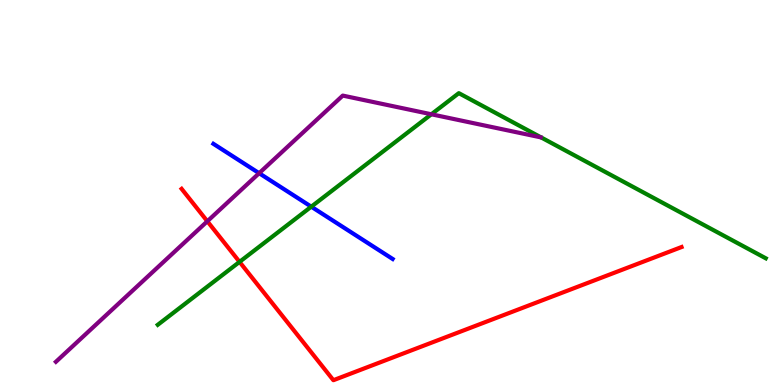[{'lines': ['blue', 'red'], 'intersections': []}, {'lines': ['green', 'red'], 'intersections': [{'x': 3.09, 'y': 3.2}]}, {'lines': ['purple', 'red'], 'intersections': [{'x': 2.68, 'y': 4.25}]}, {'lines': ['blue', 'green'], 'intersections': [{'x': 4.02, 'y': 4.63}]}, {'lines': ['blue', 'purple'], 'intersections': [{'x': 3.34, 'y': 5.5}]}, {'lines': ['green', 'purple'], 'intersections': [{'x': 5.57, 'y': 7.03}]}]